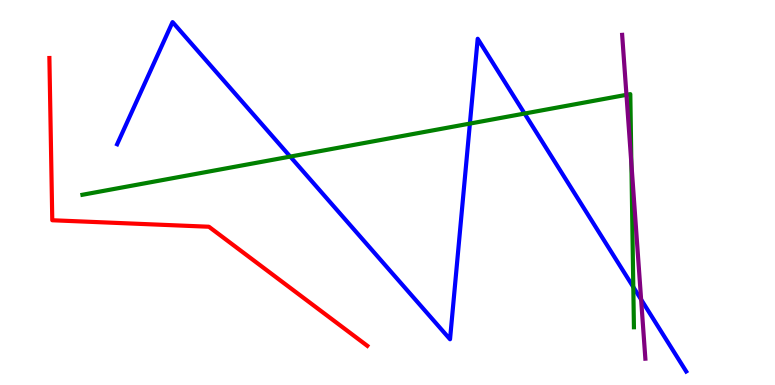[{'lines': ['blue', 'red'], 'intersections': []}, {'lines': ['green', 'red'], 'intersections': []}, {'lines': ['purple', 'red'], 'intersections': []}, {'lines': ['blue', 'green'], 'intersections': [{'x': 3.74, 'y': 5.93}, {'x': 6.06, 'y': 6.79}, {'x': 6.77, 'y': 7.05}, {'x': 8.17, 'y': 2.54}]}, {'lines': ['blue', 'purple'], 'intersections': [{'x': 8.27, 'y': 2.22}]}, {'lines': ['green', 'purple'], 'intersections': [{'x': 8.08, 'y': 7.54}, {'x': 8.15, 'y': 5.75}]}]